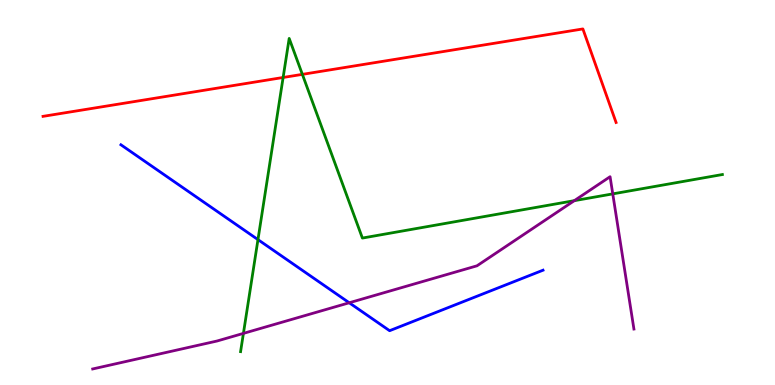[{'lines': ['blue', 'red'], 'intersections': []}, {'lines': ['green', 'red'], 'intersections': [{'x': 3.65, 'y': 7.99}, {'x': 3.9, 'y': 8.07}]}, {'lines': ['purple', 'red'], 'intersections': []}, {'lines': ['blue', 'green'], 'intersections': [{'x': 3.33, 'y': 3.78}]}, {'lines': ['blue', 'purple'], 'intersections': [{'x': 4.51, 'y': 2.14}]}, {'lines': ['green', 'purple'], 'intersections': [{'x': 3.14, 'y': 1.34}, {'x': 7.41, 'y': 4.79}, {'x': 7.91, 'y': 4.96}]}]